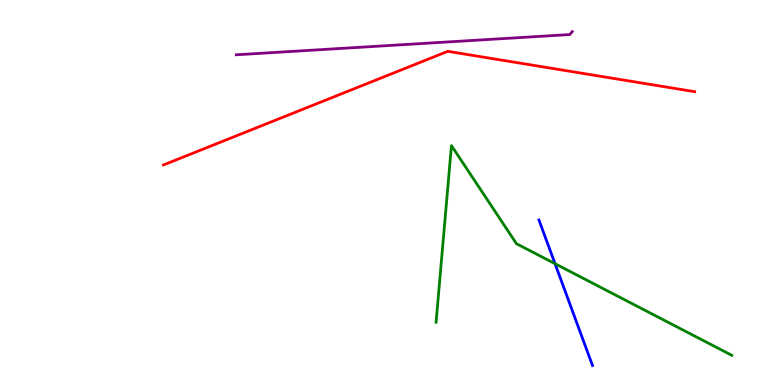[{'lines': ['blue', 'red'], 'intersections': []}, {'lines': ['green', 'red'], 'intersections': []}, {'lines': ['purple', 'red'], 'intersections': []}, {'lines': ['blue', 'green'], 'intersections': [{'x': 7.16, 'y': 3.15}]}, {'lines': ['blue', 'purple'], 'intersections': []}, {'lines': ['green', 'purple'], 'intersections': []}]